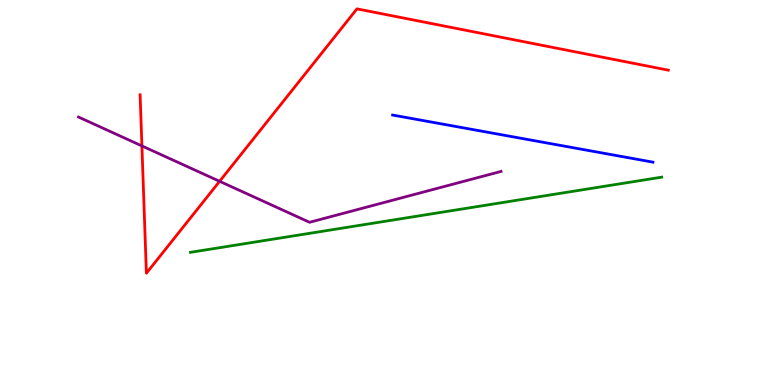[{'lines': ['blue', 'red'], 'intersections': []}, {'lines': ['green', 'red'], 'intersections': []}, {'lines': ['purple', 'red'], 'intersections': [{'x': 1.83, 'y': 6.21}, {'x': 2.83, 'y': 5.29}]}, {'lines': ['blue', 'green'], 'intersections': []}, {'lines': ['blue', 'purple'], 'intersections': []}, {'lines': ['green', 'purple'], 'intersections': []}]